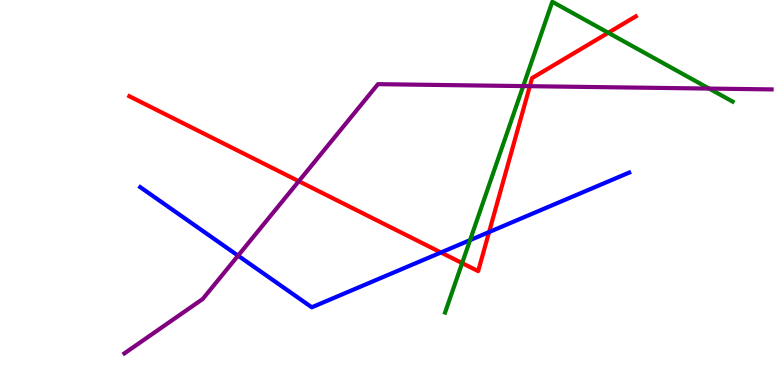[{'lines': ['blue', 'red'], 'intersections': [{'x': 5.69, 'y': 3.44}, {'x': 6.31, 'y': 3.97}]}, {'lines': ['green', 'red'], 'intersections': [{'x': 5.96, 'y': 3.17}, {'x': 7.85, 'y': 9.15}]}, {'lines': ['purple', 'red'], 'intersections': [{'x': 3.86, 'y': 5.29}, {'x': 6.84, 'y': 7.76}]}, {'lines': ['blue', 'green'], 'intersections': [{'x': 6.07, 'y': 3.76}]}, {'lines': ['blue', 'purple'], 'intersections': [{'x': 3.07, 'y': 3.36}]}, {'lines': ['green', 'purple'], 'intersections': [{'x': 6.75, 'y': 7.76}, {'x': 9.15, 'y': 7.7}]}]